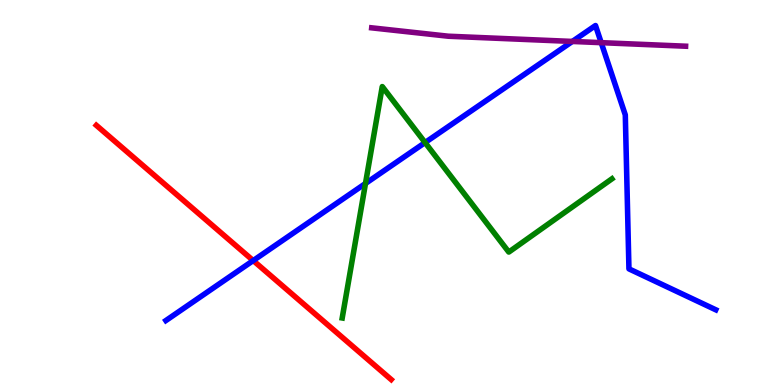[{'lines': ['blue', 'red'], 'intersections': [{'x': 3.27, 'y': 3.23}]}, {'lines': ['green', 'red'], 'intersections': []}, {'lines': ['purple', 'red'], 'intersections': []}, {'lines': ['blue', 'green'], 'intersections': [{'x': 4.72, 'y': 5.23}, {'x': 5.48, 'y': 6.3}]}, {'lines': ['blue', 'purple'], 'intersections': [{'x': 7.39, 'y': 8.92}, {'x': 7.76, 'y': 8.89}]}, {'lines': ['green', 'purple'], 'intersections': []}]